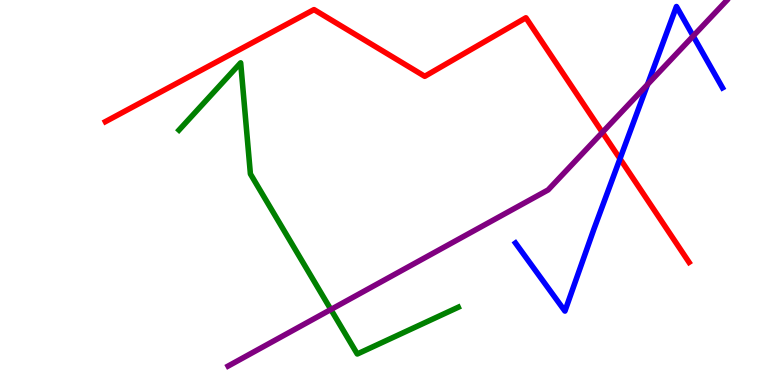[{'lines': ['blue', 'red'], 'intersections': [{'x': 8.0, 'y': 5.88}]}, {'lines': ['green', 'red'], 'intersections': []}, {'lines': ['purple', 'red'], 'intersections': [{'x': 7.77, 'y': 6.56}]}, {'lines': ['blue', 'green'], 'intersections': []}, {'lines': ['blue', 'purple'], 'intersections': [{'x': 8.36, 'y': 7.81}, {'x': 8.94, 'y': 9.06}]}, {'lines': ['green', 'purple'], 'intersections': [{'x': 4.27, 'y': 1.96}]}]